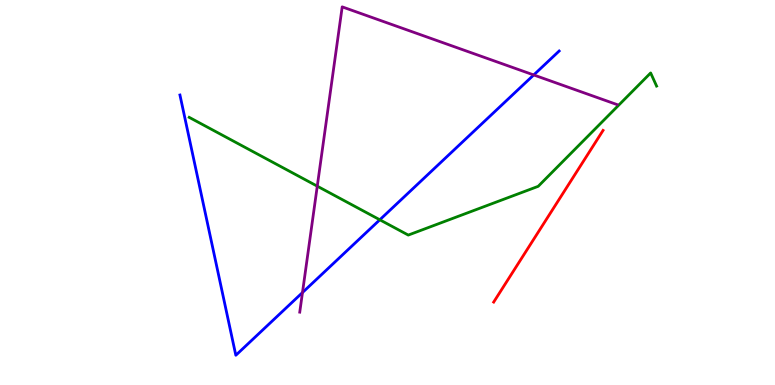[{'lines': ['blue', 'red'], 'intersections': []}, {'lines': ['green', 'red'], 'intersections': []}, {'lines': ['purple', 'red'], 'intersections': []}, {'lines': ['blue', 'green'], 'intersections': [{'x': 4.9, 'y': 4.29}]}, {'lines': ['blue', 'purple'], 'intersections': [{'x': 3.9, 'y': 2.4}, {'x': 6.89, 'y': 8.05}]}, {'lines': ['green', 'purple'], 'intersections': [{'x': 4.09, 'y': 5.16}]}]